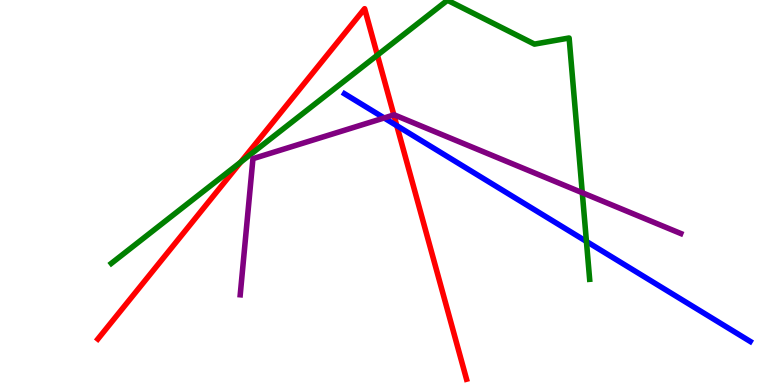[{'lines': ['blue', 'red'], 'intersections': [{'x': 5.12, 'y': 6.74}]}, {'lines': ['green', 'red'], 'intersections': [{'x': 3.11, 'y': 5.79}, {'x': 4.87, 'y': 8.57}]}, {'lines': ['purple', 'red'], 'intersections': [{'x': 5.08, 'y': 7.01}]}, {'lines': ['blue', 'green'], 'intersections': [{'x': 7.57, 'y': 3.73}]}, {'lines': ['blue', 'purple'], 'intersections': [{'x': 4.96, 'y': 6.94}]}, {'lines': ['green', 'purple'], 'intersections': [{'x': 7.51, 'y': 4.99}]}]